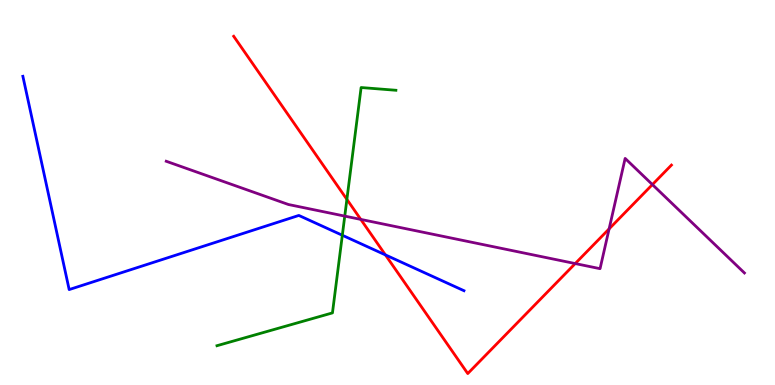[{'lines': ['blue', 'red'], 'intersections': [{'x': 4.97, 'y': 3.38}]}, {'lines': ['green', 'red'], 'intersections': [{'x': 4.48, 'y': 4.82}]}, {'lines': ['purple', 'red'], 'intersections': [{'x': 4.66, 'y': 4.3}, {'x': 7.42, 'y': 3.15}, {'x': 7.86, 'y': 4.06}, {'x': 8.42, 'y': 5.21}]}, {'lines': ['blue', 'green'], 'intersections': [{'x': 4.42, 'y': 3.89}]}, {'lines': ['blue', 'purple'], 'intersections': []}, {'lines': ['green', 'purple'], 'intersections': [{'x': 4.45, 'y': 4.39}]}]